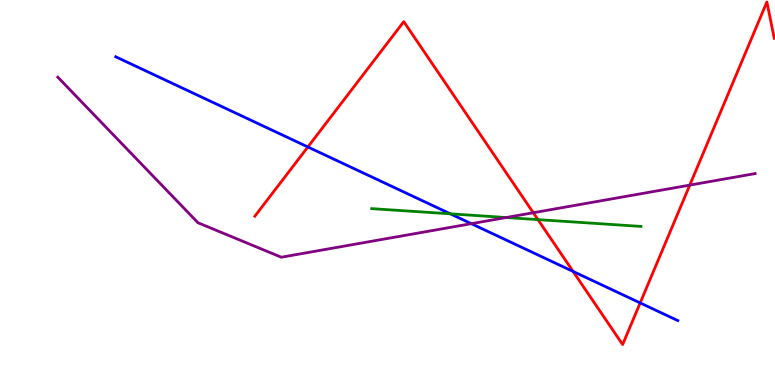[{'lines': ['blue', 'red'], 'intersections': [{'x': 3.97, 'y': 6.18}, {'x': 7.39, 'y': 2.95}, {'x': 8.26, 'y': 2.13}]}, {'lines': ['green', 'red'], 'intersections': [{'x': 6.94, 'y': 4.3}]}, {'lines': ['purple', 'red'], 'intersections': [{'x': 6.88, 'y': 4.47}, {'x': 8.9, 'y': 5.19}]}, {'lines': ['blue', 'green'], 'intersections': [{'x': 5.81, 'y': 4.45}]}, {'lines': ['blue', 'purple'], 'intersections': [{'x': 6.08, 'y': 4.19}]}, {'lines': ['green', 'purple'], 'intersections': [{'x': 6.53, 'y': 4.35}]}]